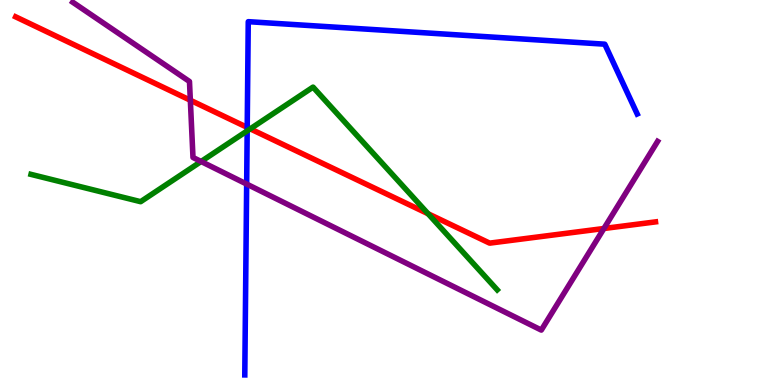[{'lines': ['blue', 'red'], 'intersections': [{'x': 3.19, 'y': 6.69}]}, {'lines': ['green', 'red'], 'intersections': [{'x': 3.23, 'y': 6.65}, {'x': 5.52, 'y': 4.45}]}, {'lines': ['purple', 'red'], 'intersections': [{'x': 2.46, 'y': 7.4}, {'x': 7.79, 'y': 4.06}]}, {'lines': ['blue', 'green'], 'intersections': [{'x': 3.19, 'y': 6.6}]}, {'lines': ['blue', 'purple'], 'intersections': [{'x': 3.18, 'y': 5.22}]}, {'lines': ['green', 'purple'], 'intersections': [{'x': 2.59, 'y': 5.81}]}]